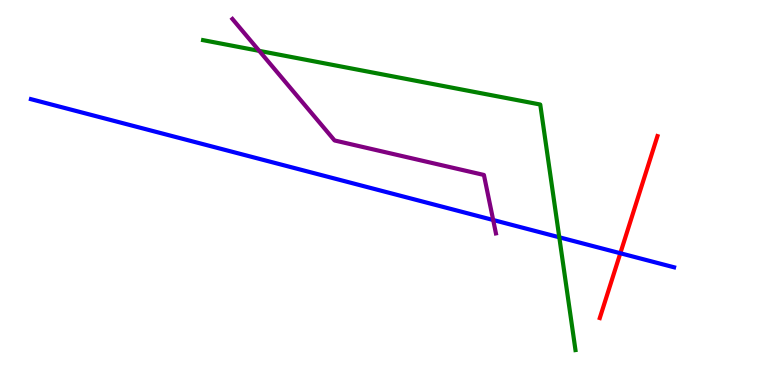[{'lines': ['blue', 'red'], 'intersections': [{'x': 8.0, 'y': 3.42}]}, {'lines': ['green', 'red'], 'intersections': []}, {'lines': ['purple', 'red'], 'intersections': []}, {'lines': ['blue', 'green'], 'intersections': [{'x': 7.22, 'y': 3.84}]}, {'lines': ['blue', 'purple'], 'intersections': [{'x': 6.36, 'y': 4.29}]}, {'lines': ['green', 'purple'], 'intersections': [{'x': 3.34, 'y': 8.68}]}]